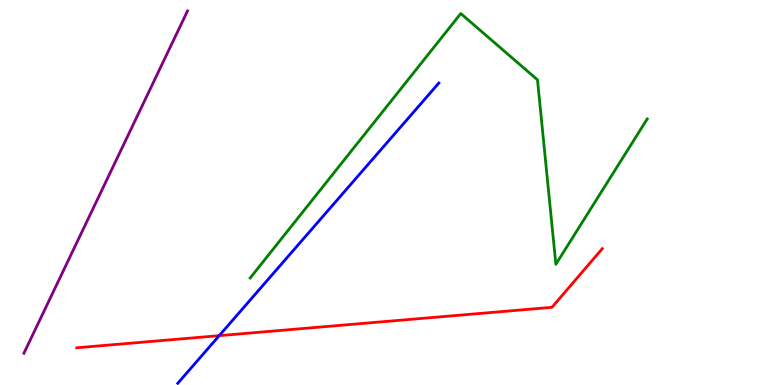[{'lines': ['blue', 'red'], 'intersections': [{'x': 2.83, 'y': 1.28}]}, {'lines': ['green', 'red'], 'intersections': []}, {'lines': ['purple', 'red'], 'intersections': []}, {'lines': ['blue', 'green'], 'intersections': []}, {'lines': ['blue', 'purple'], 'intersections': []}, {'lines': ['green', 'purple'], 'intersections': []}]